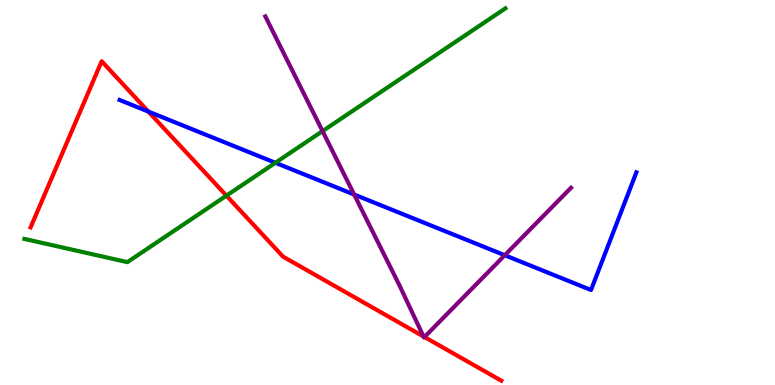[{'lines': ['blue', 'red'], 'intersections': [{'x': 1.91, 'y': 7.1}]}, {'lines': ['green', 'red'], 'intersections': [{'x': 2.92, 'y': 4.92}]}, {'lines': ['purple', 'red'], 'intersections': [{'x': 5.46, 'y': 1.26}, {'x': 5.48, 'y': 1.25}]}, {'lines': ['blue', 'green'], 'intersections': [{'x': 3.55, 'y': 5.77}]}, {'lines': ['blue', 'purple'], 'intersections': [{'x': 4.57, 'y': 4.95}, {'x': 6.51, 'y': 3.37}]}, {'lines': ['green', 'purple'], 'intersections': [{'x': 4.16, 'y': 6.59}]}]